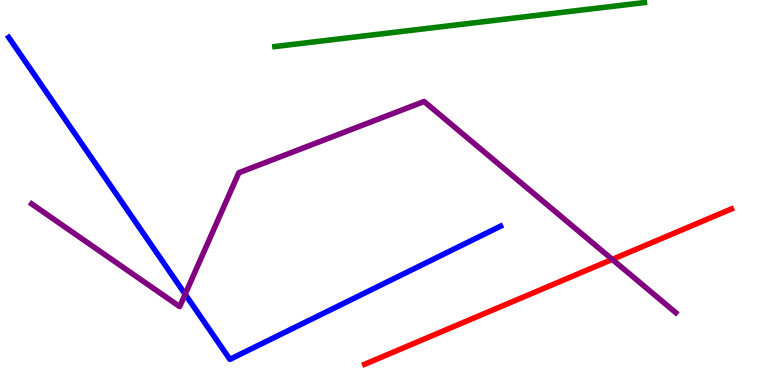[{'lines': ['blue', 'red'], 'intersections': []}, {'lines': ['green', 'red'], 'intersections': []}, {'lines': ['purple', 'red'], 'intersections': [{'x': 7.9, 'y': 3.26}]}, {'lines': ['blue', 'green'], 'intersections': []}, {'lines': ['blue', 'purple'], 'intersections': [{'x': 2.39, 'y': 2.36}]}, {'lines': ['green', 'purple'], 'intersections': []}]